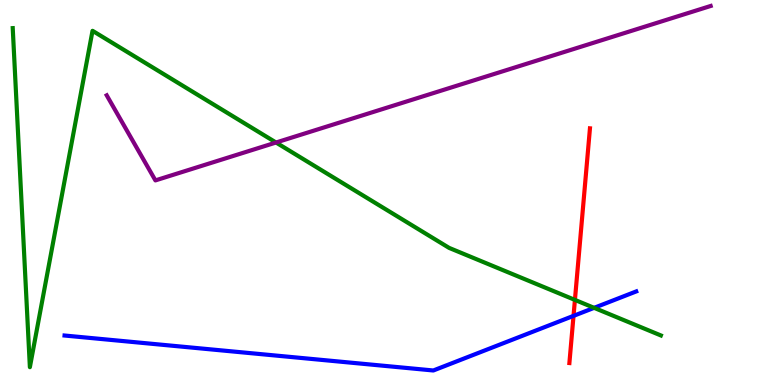[{'lines': ['blue', 'red'], 'intersections': [{'x': 7.4, 'y': 1.8}]}, {'lines': ['green', 'red'], 'intersections': [{'x': 7.42, 'y': 2.21}]}, {'lines': ['purple', 'red'], 'intersections': []}, {'lines': ['blue', 'green'], 'intersections': [{'x': 7.67, 'y': 2.0}]}, {'lines': ['blue', 'purple'], 'intersections': []}, {'lines': ['green', 'purple'], 'intersections': [{'x': 3.56, 'y': 6.3}]}]